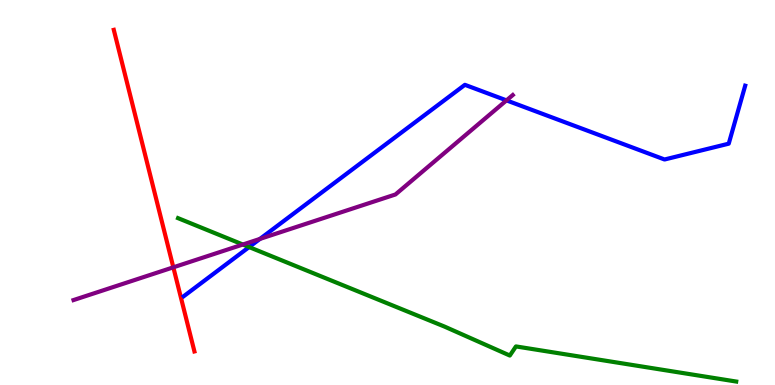[{'lines': ['blue', 'red'], 'intersections': []}, {'lines': ['green', 'red'], 'intersections': []}, {'lines': ['purple', 'red'], 'intersections': [{'x': 2.24, 'y': 3.06}]}, {'lines': ['blue', 'green'], 'intersections': [{'x': 3.21, 'y': 3.58}]}, {'lines': ['blue', 'purple'], 'intersections': [{'x': 3.35, 'y': 3.79}, {'x': 6.54, 'y': 7.39}]}, {'lines': ['green', 'purple'], 'intersections': [{'x': 3.13, 'y': 3.65}]}]